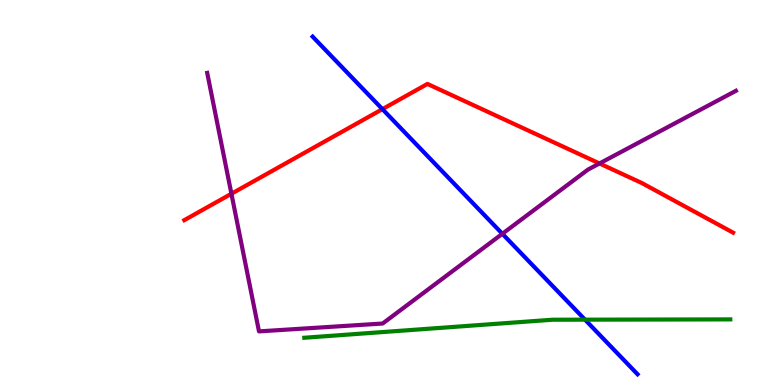[{'lines': ['blue', 'red'], 'intersections': [{'x': 4.93, 'y': 7.16}]}, {'lines': ['green', 'red'], 'intersections': []}, {'lines': ['purple', 'red'], 'intersections': [{'x': 2.99, 'y': 4.97}, {'x': 7.74, 'y': 5.75}]}, {'lines': ['blue', 'green'], 'intersections': [{'x': 7.55, 'y': 1.7}]}, {'lines': ['blue', 'purple'], 'intersections': [{'x': 6.48, 'y': 3.93}]}, {'lines': ['green', 'purple'], 'intersections': []}]